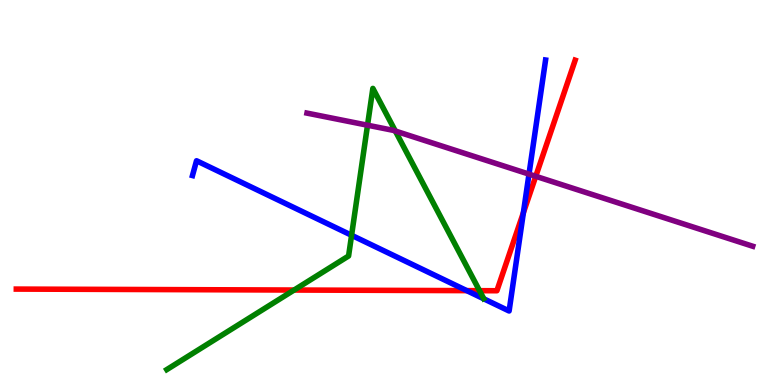[{'lines': ['blue', 'red'], 'intersections': [{'x': 6.02, 'y': 2.45}, {'x': 6.75, 'y': 4.48}]}, {'lines': ['green', 'red'], 'intersections': [{'x': 3.79, 'y': 2.47}, {'x': 6.19, 'y': 2.45}]}, {'lines': ['purple', 'red'], 'intersections': [{'x': 6.91, 'y': 5.42}]}, {'lines': ['blue', 'green'], 'intersections': [{'x': 4.54, 'y': 3.89}]}, {'lines': ['blue', 'purple'], 'intersections': [{'x': 6.83, 'y': 5.48}]}, {'lines': ['green', 'purple'], 'intersections': [{'x': 4.74, 'y': 6.75}, {'x': 5.1, 'y': 6.6}]}]